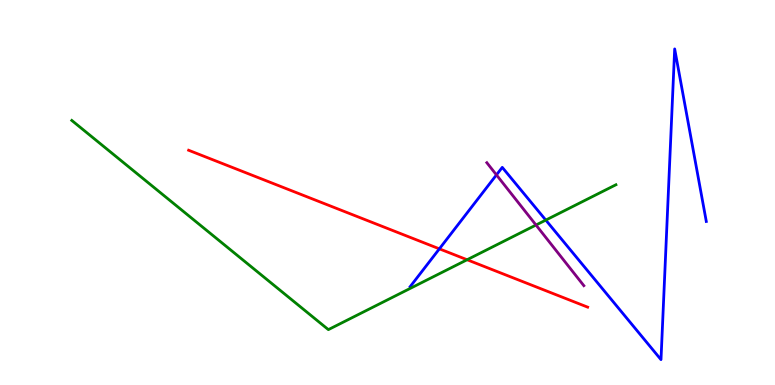[{'lines': ['blue', 'red'], 'intersections': [{'x': 5.67, 'y': 3.54}]}, {'lines': ['green', 'red'], 'intersections': [{'x': 6.03, 'y': 3.25}]}, {'lines': ['purple', 'red'], 'intersections': []}, {'lines': ['blue', 'green'], 'intersections': [{'x': 7.04, 'y': 4.28}]}, {'lines': ['blue', 'purple'], 'intersections': [{'x': 6.41, 'y': 5.46}]}, {'lines': ['green', 'purple'], 'intersections': [{'x': 6.92, 'y': 4.16}]}]